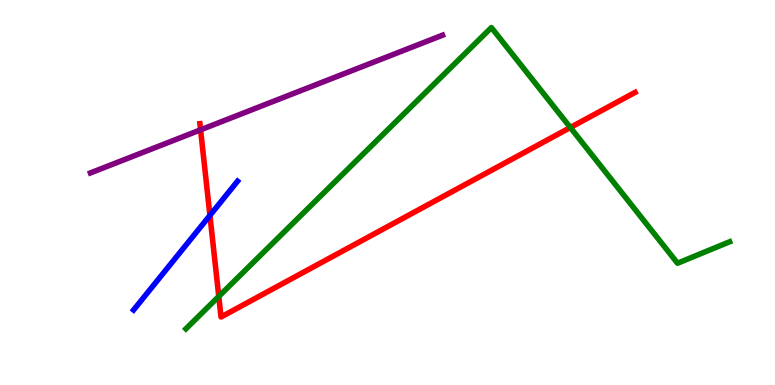[{'lines': ['blue', 'red'], 'intersections': [{'x': 2.71, 'y': 4.41}]}, {'lines': ['green', 'red'], 'intersections': [{'x': 2.82, 'y': 2.3}, {'x': 7.36, 'y': 6.69}]}, {'lines': ['purple', 'red'], 'intersections': [{'x': 2.59, 'y': 6.63}]}, {'lines': ['blue', 'green'], 'intersections': []}, {'lines': ['blue', 'purple'], 'intersections': []}, {'lines': ['green', 'purple'], 'intersections': []}]